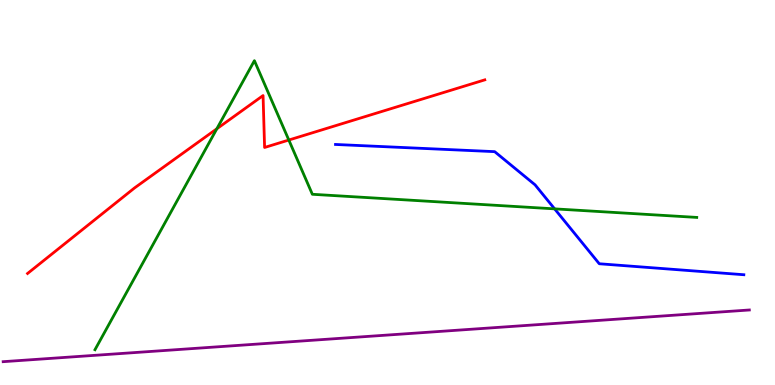[{'lines': ['blue', 'red'], 'intersections': []}, {'lines': ['green', 'red'], 'intersections': [{'x': 2.8, 'y': 6.65}, {'x': 3.73, 'y': 6.36}]}, {'lines': ['purple', 'red'], 'intersections': []}, {'lines': ['blue', 'green'], 'intersections': [{'x': 7.16, 'y': 4.58}]}, {'lines': ['blue', 'purple'], 'intersections': []}, {'lines': ['green', 'purple'], 'intersections': []}]